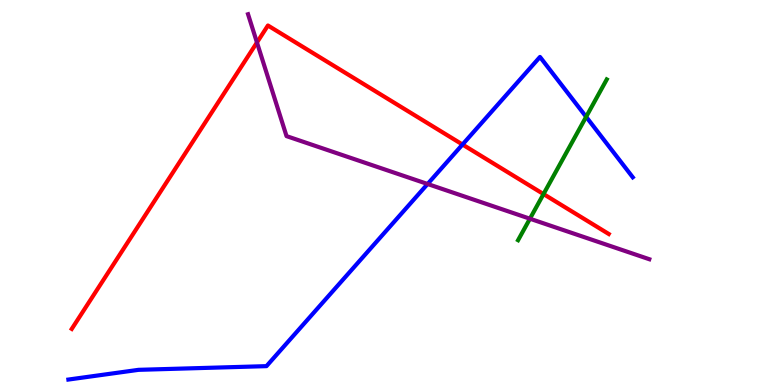[{'lines': ['blue', 'red'], 'intersections': [{'x': 5.97, 'y': 6.25}]}, {'lines': ['green', 'red'], 'intersections': [{'x': 7.01, 'y': 4.96}]}, {'lines': ['purple', 'red'], 'intersections': [{'x': 3.32, 'y': 8.9}]}, {'lines': ['blue', 'green'], 'intersections': [{'x': 7.56, 'y': 6.97}]}, {'lines': ['blue', 'purple'], 'intersections': [{'x': 5.52, 'y': 5.22}]}, {'lines': ['green', 'purple'], 'intersections': [{'x': 6.84, 'y': 4.32}]}]